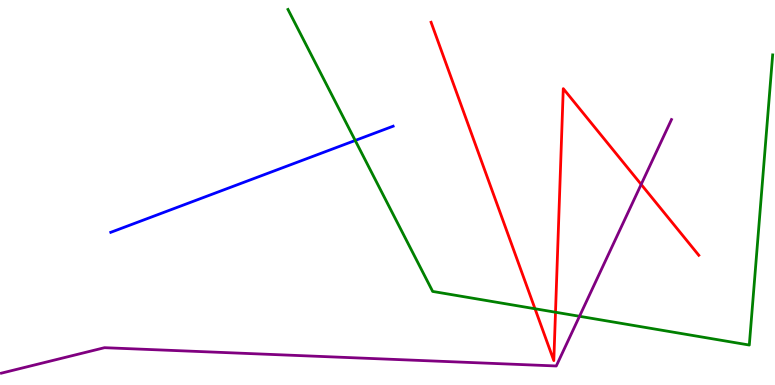[{'lines': ['blue', 'red'], 'intersections': []}, {'lines': ['green', 'red'], 'intersections': [{'x': 6.9, 'y': 1.98}, {'x': 7.17, 'y': 1.89}]}, {'lines': ['purple', 'red'], 'intersections': [{'x': 8.27, 'y': 5.21}]}, {'lines': ['blue', 'green'], 'intersections': [{'x': 4.58, 'y': 6.35}]}, {'lines': ['blue', 'purple'], 'intersections': []}, {'lines': ['green', 'purple'], 'intersections': [{'x': 7.48, 'y': 1.78}]}]